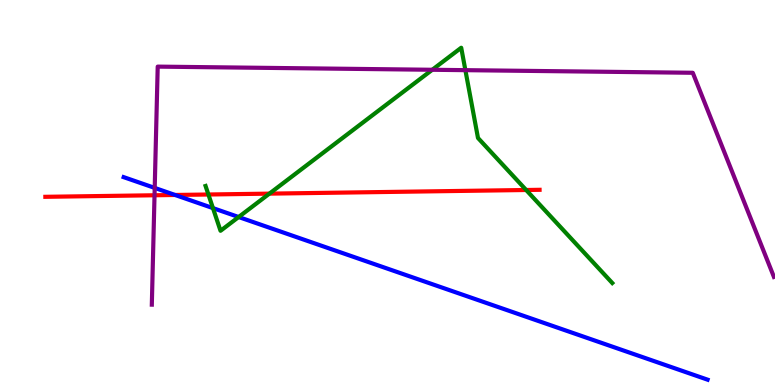[{'lines': ['blue', 'red'], 'intersections': [{'x': 2.26, 'y': 4.94}]}, {'lines': ['green', 'red'], 'intersections': [{'x': 2.69, 'y': 4.95}, {'x': 3.48, 'y': 4.97}, {'x': 6.79, 'y': 5.07}]}, {'lines': ['purple', 'red'], 'intersections': [{'x': 1.99, 'y': 4.93}]}, {'lines': ['blue', 'green'], 'intersections': [{'x': 2.75, 'y': 4.59}, {'x': 3.08, 'y': 4.36}]}, {'lines': ['blue', 'purple'], 'intersections': [{'x': 2.0, 'y': 5.12}]}, {'lines': ['green', 'purple'], 'intersections': [{'x': 5.58, 'y': 8.19}, {'x': 6.0, 'y': 8.18}]}]